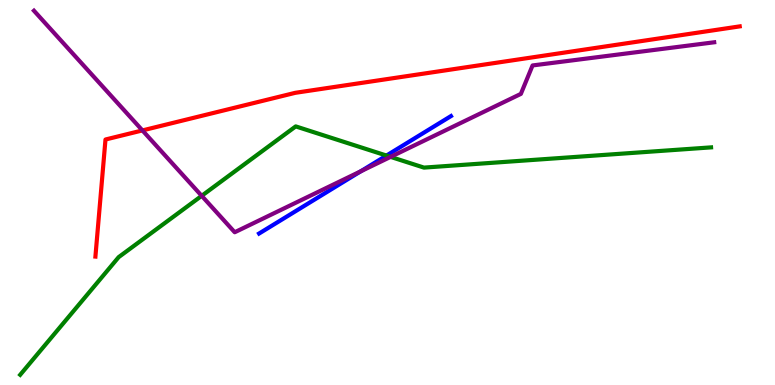[{'lines': ['blue', 'red'], 'intersections': []}, {'lines': ['green', 'red'], 'intersections': []}, {'lines': ['purple', 'red'], 'intersections': [{'x': 1.84, 'y': 6.61}]}, {'lines': ['blue', 'green'], 'intersections': [{'x': 4.99, 'y': 5.96}]}, {'lines': ['blue', 'purple'], 'intersections': [{'x': 4.65, 'y': 5.55}]}, {'lines': ['green', 'purple'], 'intersections': [{'x': 2.6, 'y': 4.91}, {'x': 5.04, 'y': 5.93}]}]